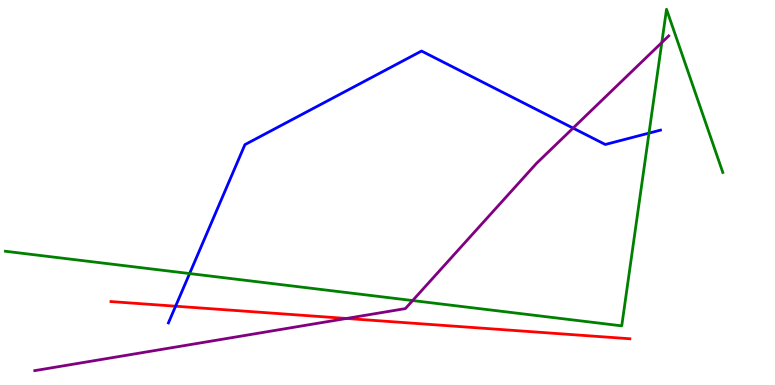[{'lines': ['blue', 'red'], 'intersections': [{'x': 2.27, 'y': 2.05}]}, {'lines': ['green', 'red'], 'intersections': []}, {'lines': ['purple', 'red'], 'intersections': [{'x': 4.47, 'y': 1.73}]}, {'lines': ['blue', 'green'], 'intersections': [{'x': 2.45, 'y': 2.89}, {'x': 8.37, 'y': 6.54}]}, {'lines': ['blue', 'purple'], 'intersections': [{'x': 7.39, 'y': 6.67}]}, {'lines': ['green', 'purple'], 'intersections': [{'x': 5.32, 'y': 2.19}, {'x': 8.54, 'y': 8.9}]}]